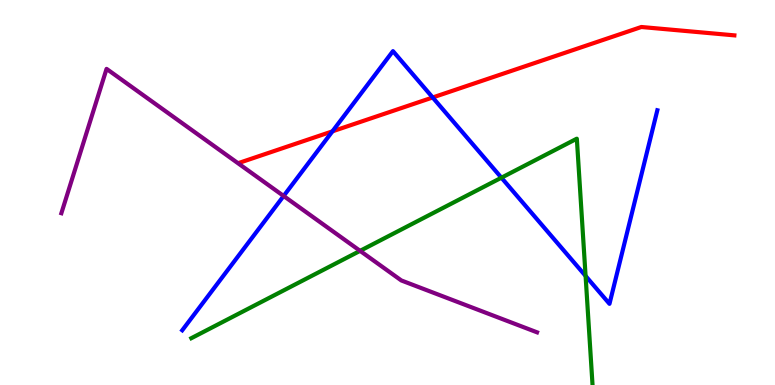[{'lines': ['blue', 'red'], 'intersections': [{'x': 4.29, 'y': 6.59}, {'x': 5.58, 'y': 7.47}]}, {'lines': ['green', 'red'], 'intersections': []}, {'lines': ['purple', 'red'], 'intersections': []}, {'lines': ['blue', 'green'], 'intersections': [{'x': 6.47, 'y': 5.38}, {'x': 7.56, 'y': 2.83}]}, {'lines': ['blue', 'purple'], 'intersections': [{'x': 3.66, 'y': 4.91}]}, {'lines': ['green', 'purple'], 'intersections': [{'x': 4.65, 'y': 3.48}]}]